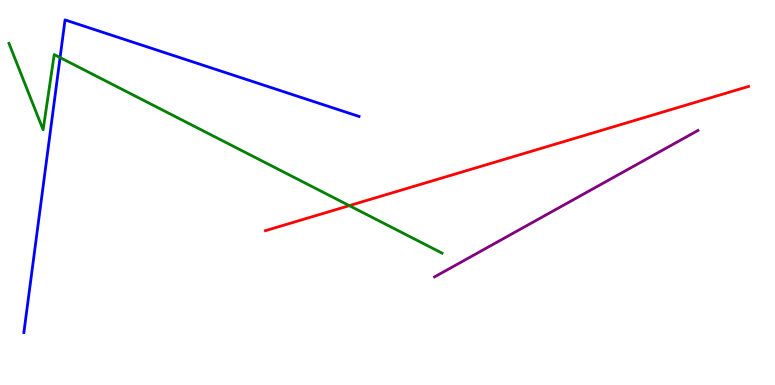[{'lines': ['blue', 'red'], 'intersections': []}, {'lines': ['green', 'red'], 'intersections': [{'x': 4.51, 'y': 4.66}]}, {'lines': ['purple', 'red'], 'intersections': []}, {'lines': ['blue', 'green'], 'intersections': [{'x': 0.775, 'y': 8.5}]}, {'lines': ['blue', 'purple'], 'intersections': []}, {'lines': ['green', 'purple'], 'intersections': []}]